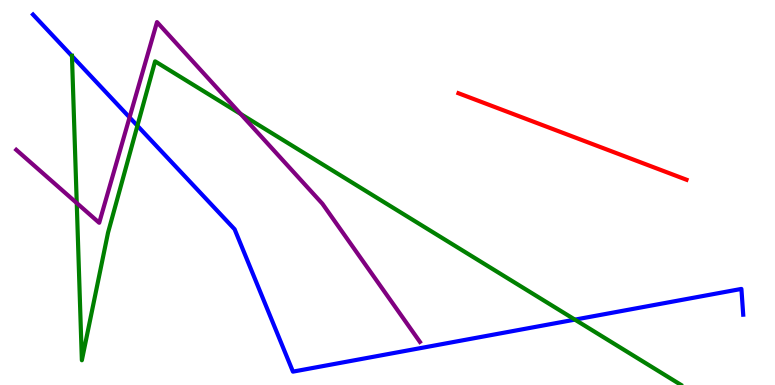[{'lines': ['blue', 'red'], 'intersections': []}, {'lines': ['green', 'red'], 'intersections': []}, {'lines': ['purple', 'red'], 'intersections': []}, {'lines': ['blue', 'green'], 'intersections': [{'x': 0.929, 'y': 8.54}, {'x': 1.77, 'y': 6.73}, {'x': 7.42, 'y': 1.7}]}, {'lines': ['blue', 'purple'], 'intersections': [{'x': 1.67, 'y': 6.95}]}, {'lines': ['green', 'purple'], 'intersections': [{'x': 0.99, 'y': 4.73}, {'x': 3.11, 'y': 7.04}]}]